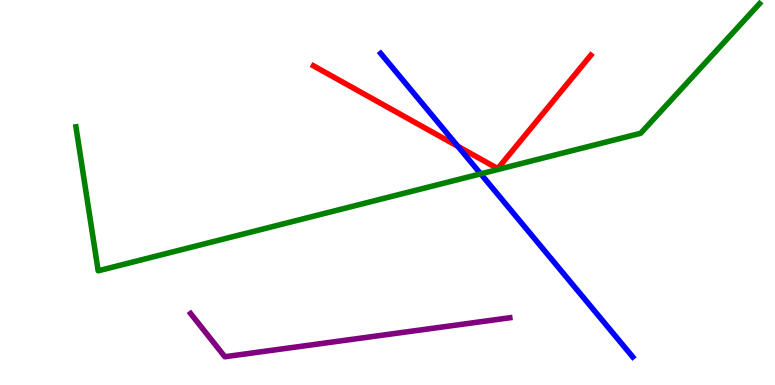[{'lines': ['blue', 'red'], 'intersections': [{'x': 5.91, 'y': 6.2}]}, {'lines': ['green', 'red'], 'intersections': []}, {'lines': ['purple', 'red'], 'intersections': []}, {'lines': ['blue', 'green'], 'intersections': [{'x': 6.2, 'y': 5.48}]}, {'lines': ['blue', 'purple'], 'intersections': []}, {'lines': ['green', 'purple'], 'intersections': []}]